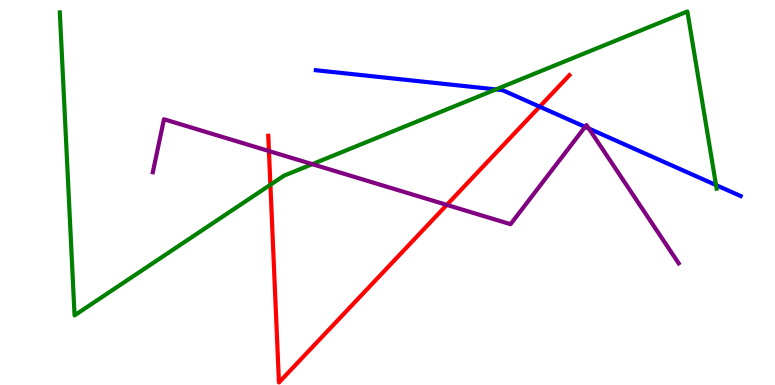[{'lines': ['blue', 'red'], 'intersections': [{'x': 6.96, 'y': 7.23}]}, {'lines': ['green', 'red'], 'intersections': [{'x': 3.49, 'y': 5.2}]}, {'lines': ['purple', 'red'], 'intersections': [{'x': 3.47, 'y': 6.08}, {'x': 5.77, 'y': 4.68}]}, {'lines': ['blue', 'green'], 'intersections': [{'x': 6.4, 'y': 7.68}, {'x': 9.24, 'y': 5.19}]}, {'lines': ['blue', 'purple'], 'intersections': [{'x': 7.55, 'y': 6.7}, {'x': 7.6, 'y': 6.66}]}, {'lines': ['green', 'purple'], 'intersections': [{'x': 4.03, 'y': 5.74}]}]